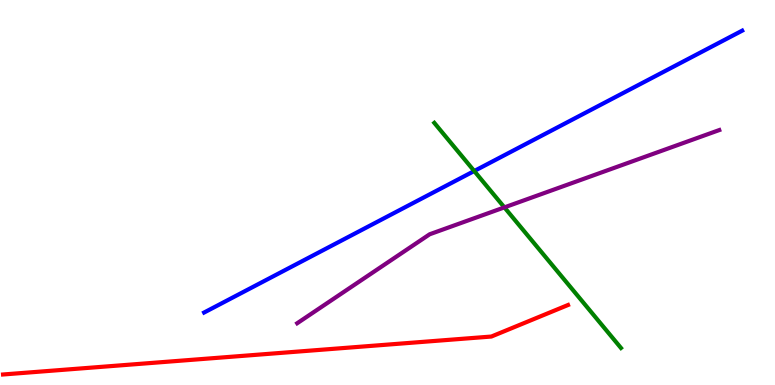[{'lines': ['blue', 'red'], 'intersections': []}, {'lines': ['green', 'red'], 'intersections': []}, {'lines': ['purple', 'red'], 'intersections': []}, {'lines': ['blue', 'green'], 'intersections': [{'x': 6.12, 'y': 5.56}]}, {'lines': ['blue', 'purple'], 'intersections': []}, {'lines': ['green', 'purple'], 'intersections': [{'x': 6.51, 'y': 4.61}]}]